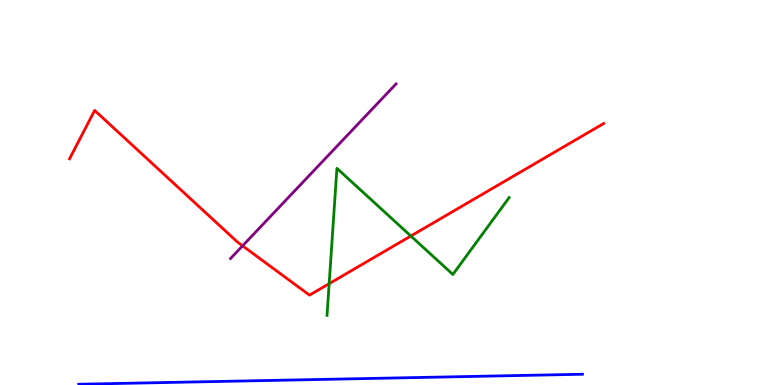[{'lines': ['blue', 'red'], 'intersections': []}, {'lines': ['green', 'red'], 'intersections': [{'x': 4.25, 'y': 2.63}, {'x': 5.3, 'y': 3.87}]}, {'lines': ['purple', 'red'], 'intersections': [{'x': 3.13, 'y': 3.62}]}, {'lines': ['blue', 'green'], 'intersections': []}, {'lines': ['blue', 'purple'], 'intersections': []}, {'lines': ['green', 'purple'], 'intersections': []}]